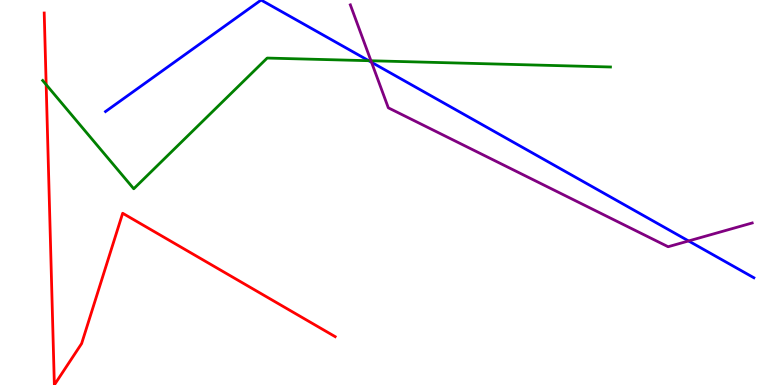[{'lines': ['blue', 'red'], 'intersections': []}, {'lines': ['green', 'red'], 'intersections': [{'x': 0.596, 'y': 7.8}]}, {'lines': ['purple', 'red'], 'intersections': []}, {'lines': ['blue', 'green'], 'intersections': [{'x': 4.76, 'y': 8.42}]}, {'lines': ['blue', 'purple'], 'intersections': [{'x': 4.79, 'y': 8.38}, {'x': 8.88, 'y': 3.74}]}, {'lines': ['green', 'purple'], 'intersections': [{'x': 4.79, 'y': 8.42}]}]